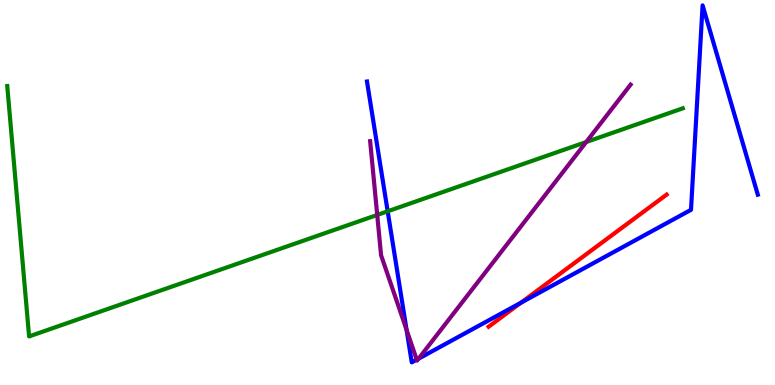[{'lines': ['blue', 'red'], 'intersections': [{'x': 6.72, 'y': 2.14}]}, {'lines': ['green', 'red'], 'intersections': []}, {'lines': ['purple', 'red'], 'intersections': []}, {'lines': ['blue', 'green'], 'intersections': [{'x': 5.0, 'y': 4.51}]}, {'lines': ['blue', 'purple'], 'intersections': [{'x': 5.25, 'y': 1.43}, {'x': 5.38, 'y': 0.658}, {'x': 5.4, 'y': 0.684}]}, {'lines': ['green', 'purple'], 'intersections': [{'x': 4.87, 'y': 4.42}, {'x': 7.56, 'y': 6.31}]}]